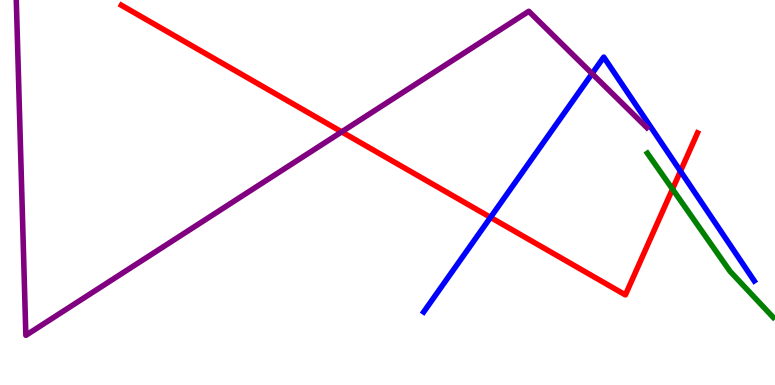[{'lines': ['blue', 'red'], 'intersections': [{'x': 6.33, 'y': 4.35}, {'x': 8.78, 'y': 5.55}]}, {'lines': ['green', 'red'], 'intersections': [{'x': 8.68, 'y': 5.09}]}, {'lines': ['purple', 'red'], 'intersections': [{'x': 4.41, 'y': 6.58}]}, {'lines': ['blue', 'green'], 'intersections': []}, {'lines': ['blue', 'purple'], 'intersections': [{'x': 7.64, 'y': 8.09}]}, {'lines': ['green', 'purple'], 'intersections': []}]